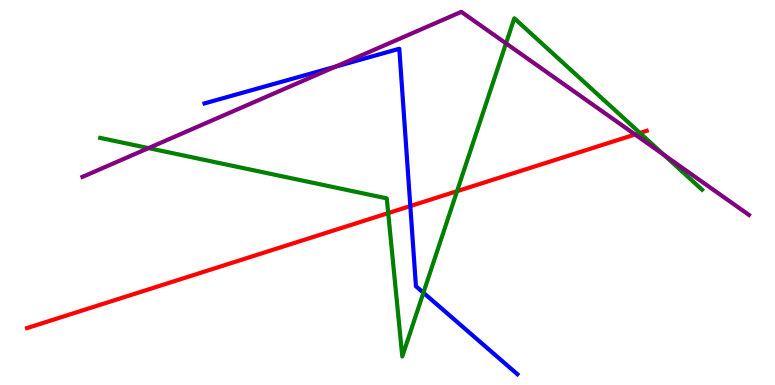[{'lines': ['blue', 'red'], 'intersections': [{'x': 5.29, 'y': 4.65}]}, {'lines': ['green', 'red'], 'intersections': [{'x': 5.01, 'y': 4.46}, {'x': 5.9, 'y': 5.03}, {'x': 8.26, 'y': 6.55}]}, {'lines': ['purple', 'red'], 'intersections': [{'x': 8.19, 'y': 6.51}]}, {'lines': ['blue', 'green'], 'intersections': [{'x': 5.46, 'y': 2.4}]}, {'lines': ['blue', 'purple'], 'intersections': [{'x': 4.33, 'y': 8.27}]}, {'lines': ['green', 'purple'], 'intersections': [{'x': 1.92, 'y': 6.15}, {'x': 6.53, 'y': 8.87}, {'x': 8.57, 'y': 5.98}]}]